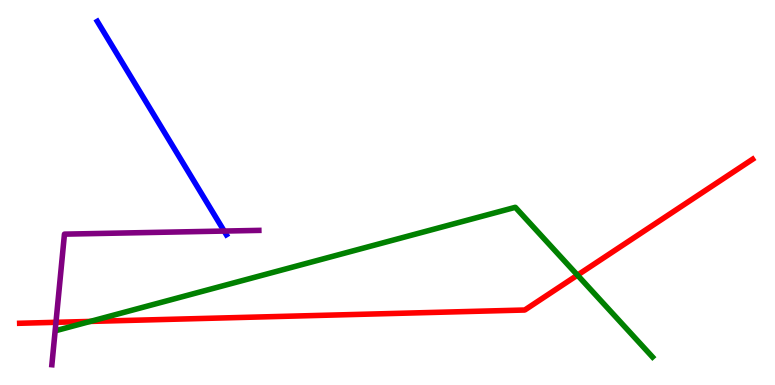[{'lines': ['blue', 'red'], 'intersections': []}, {'lines': ['green', 'red'], 'intersections': [{'x': 1.16, 'y': 1.65}, {'x': 7.45, 'y': 2.85}]}, {'lines': ['purple', 'red'], 'intersections': [{'x': 0.722, 'y': 1.63}]}, {'lines': ['blue', 'green'], 'intersections': []}, {'lines': ['blue', 'purple'], 'intersections': [{'x': 2.89, 'y': 4.0}]}, {'lines': ['green', 'purple'], 'intersections': []}]